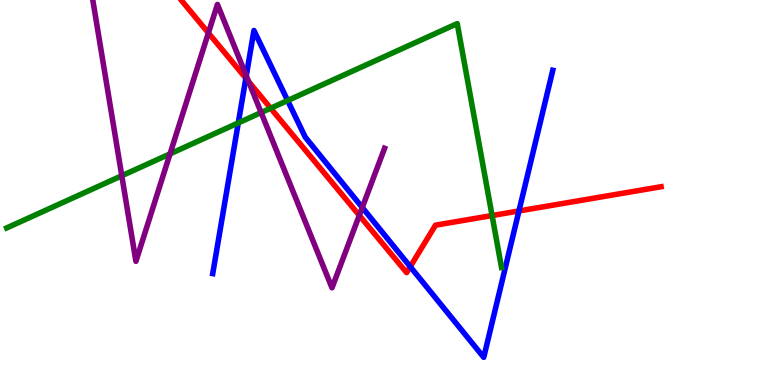[{'lines': ['blue', 'red'], 'intersections': [{'x': 3.17, 'y': 7.97}, {'x': 5.29, 'y': 3.07}, {'x': 6.7, 'y': 4.52}]}, {'lines': ['green', 'red'], 'intersections': [{'x': 3.49, 'y': 7.19}, {'x': 6.35, 'y': 4.4}]}, {'lines': ['purple', 'red'], 'intersections': [{'x': 2.69, 'y': 9.14}, {'x': 3.21, 'y': 7.88}, {'x': 4.64, 'y': 4.41}]}, {'lines': ['blue', 'green'], 'intersections': [{'x': 3.07, 'y': 6.81}, {'x': 3.71, 'y': 7.39}]}, {'lines': ['blue', 'purple'], 'intersections': [{'x': 3.18, 'y': 8.03}, {'x': 4.67, 'y': 4.61}]}, {'lines': ['green', 'purple'], 'intersections': [{'x': 1.57, 'y': 5.44}, {'x': 2.19, 'y': 6.0}, {'x': 3.37, 'y': 7.08}]}]